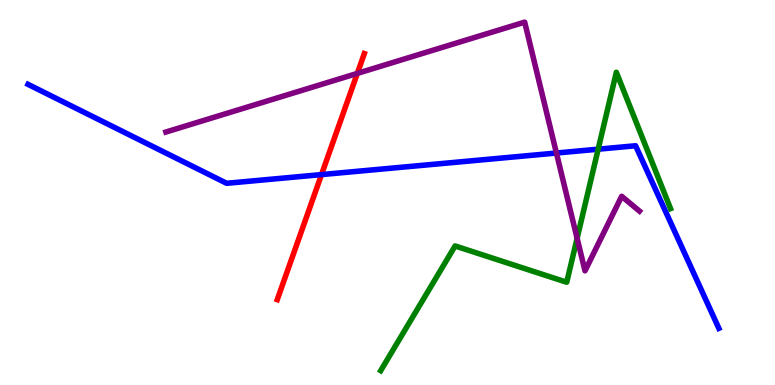[{'lines': ['blue', 'red'], 'intersections': [{'x': 4.15, 'y': 5.47}]}, {'lines': ['green', 'red'], 'intersections': []}, {'lines': ['purple', 'red'], 'intersections': [{'x': 4.61, 'y': 8.09}]}, {'lines': ['blue', 'green'], 'intersections': [{'x': 7.72, 'y': 6.12}]}, {'lines': ['blue', 'purple'], 'intersections': [{'x': 7.18, 'y': 6.03}]}, {'lines': ['green', 'purple'], 'intersections': [{'x': 7.45, 'y': 3.81}]}]